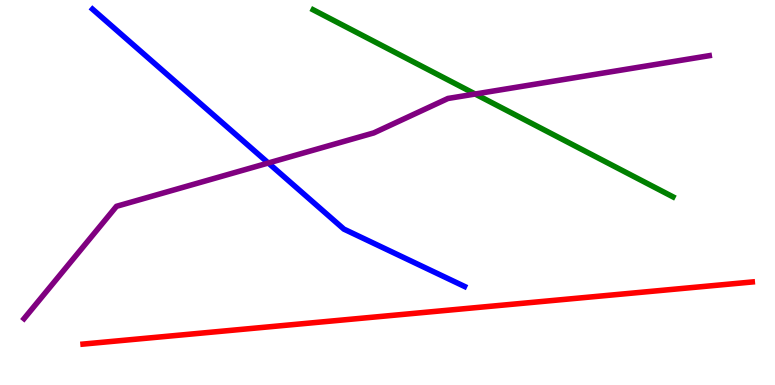[{'lines': ['blue', 'red'], 'intersections': []}, {'lines': ['green', 'red'], 'intersections': []}, {'lines': ['purple', 'red'], 'intersections': []}, {'lines': ['blue', 'green'], 'intersections': []}, {'lines': ['blue', 'purple'], 'intersections': [{'x': 3.46, 'y': 5.77}]}, {'lines': ['green', 'purple'], 'intersections': [{'x': 6.13, 'y': 7.56}]}]